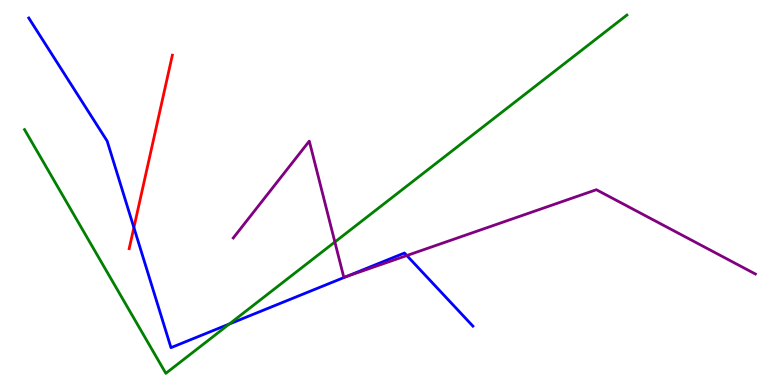[{'lines': ['blue', 'red'], 'intersections': [{'x': 1.73, 'y': 4.09}]}, {'lines': ['green', 'red'], 'intersections': []}, {'lines': ['purple', 'red'], 'intersections': []}, {'lines': ['blue', 'green'], 'intersections': [{'x': 2.96, 'y': 1.58}]}, {'lines': ['blue', 'purple'], 'intersections': [{'x': 4.47, 'y': 2.82}, {'x': 5.25, 'y': 3.36}]}, {'lines': ['green', 'purple'], 'intersections': [{'x': 4.32, 'y': 3.71}]}]